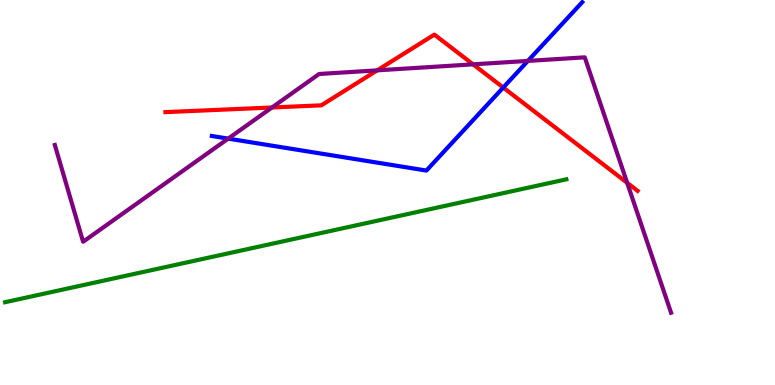[{'lines': ['blue', 'red'], 'intersections': [{'x': 6.49, 'y': 7.73}]}, {'lines': ['green', 'red'], 'intersections': []}, {'lines': ['purple', 'red'], 'intersections': [{'x': 3.51, 'y': 7.21}, {'x': 4.87, 'y': 8.17}, {'x': 6.1, 'y': 8.33}, {'x': 8.09, 'y': 5.25}]}, {'lines': ['blue', 'green'], 'intersections': []}, {'lines': ['blue', 'purple'], 'intersections': [{'x': 2.94, 'y': 6.4}, {'x': 6.81, 'y': 8.42}]}, {'lines': ['green', 'purple'], 'intersections': []}]